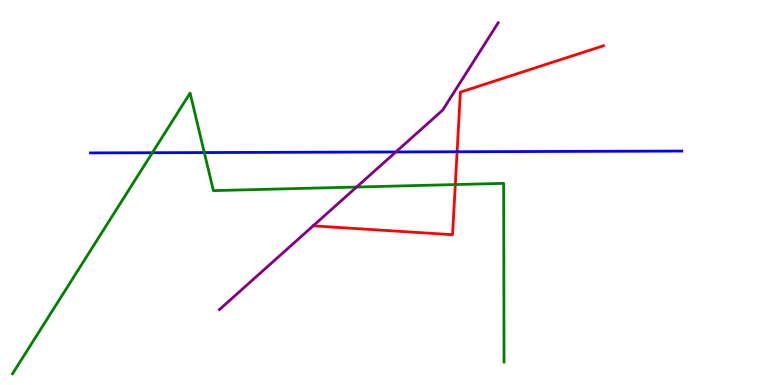[{'lines': ['blue', 'red'], 'intersections': [{'x': 5.9, 'y': 6.06}]}, {'lines': ['green', 'red'], 'intersections': [{'x': 5.87, 'y': 5.21}]}, {'lines': ['purple', 'red'], 'intersections': []}, {'lines': ['blue', 'green'], 'intersections': [{'x': 1.97, 'y': 6.03}, {'x': 2.64, 'y': 6.04}]}, {'lines': ['blue', 'purple'], 'intersections': [{'x': 5.11, 'y': 6.05}]}, {'lines': ['green', 'purple'], 'intersections': [{'x': 4.6, 'y': 5.14}]}]